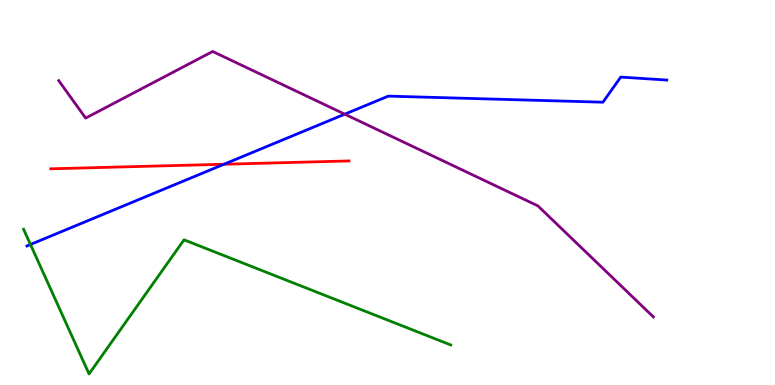[{'lines': ['blue', 'red'], 'intersections': [{'x': 2.89, 'y': 5.73}]}, {'lines': ['green', 'red'], 'intersections': []}, {'lines': ['purple', 'red'], 'intersections': []}, {'lines': ['blue', 'green'], 'intersections': [{'x': 0.393, 'y': 3.65}]}, {'lines': ['blue', 'purple'], 'intersections': [{'x': 4.45, 'y': 7.03}]}, {'lines': ['green', 'purple'], 'intersections': []}]